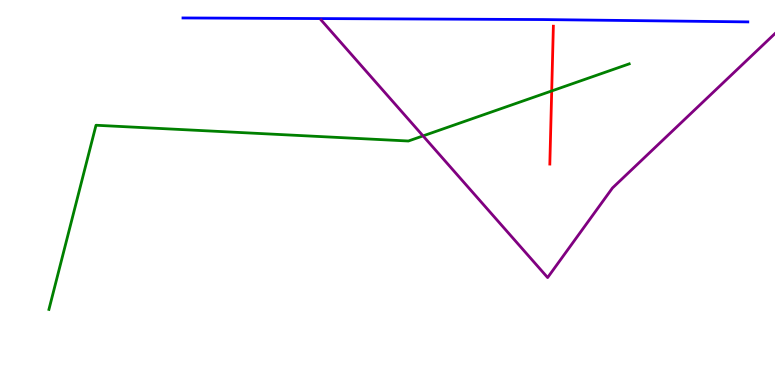[{'lines': ['blue', 'red'], 'intersections': []}, {'lines': ['green', 'red'], 'intersections': [{'x': 7.12, 'y': 7.64}]}, {'lines': ['purple', 'red'], 'intersections': []}, {'lines': ['blue', 'green'], 'intersections': []}, {'lines': ['blue', 'purple'], 'intersections': []}, {'lines': ['green', 'purple'], 'intersections': [{'x': 5.46, 'y': 6.47}]}]